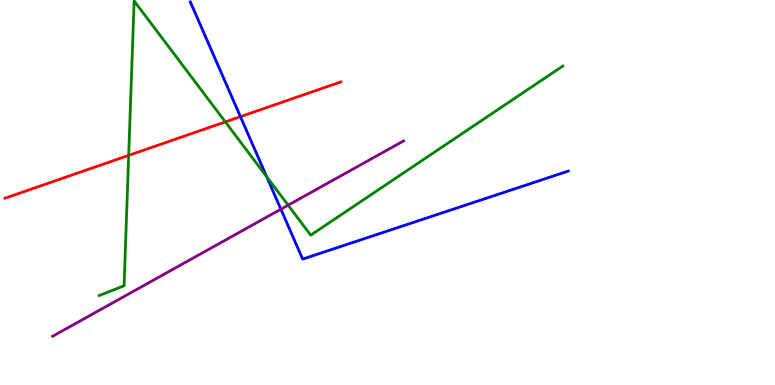[{'lines': ['blue', 'red'], 'intersections': [{'x': 3.1, 'y': 6.97}]}, {'lines': ['green', 'red'], 'intersections': [{'x': 1.66, 'y': 5.96}, {'x': 2.91, 'y': 6.83}]}, {'lines': ['purple', 'red'], 'intersections': []}, {'lines': ['blue', 'green'], 'intersections': [{'x': 3.44, 'y': 5.41}]}, {'lines': ['blue', 'purple'], 'intersections': [{'x': 3.62, 'y': 4.57}]}, {'lines': ['green', 'purple'], 'intersections': [{'x': 3.72, 'y': 4.67}]}]